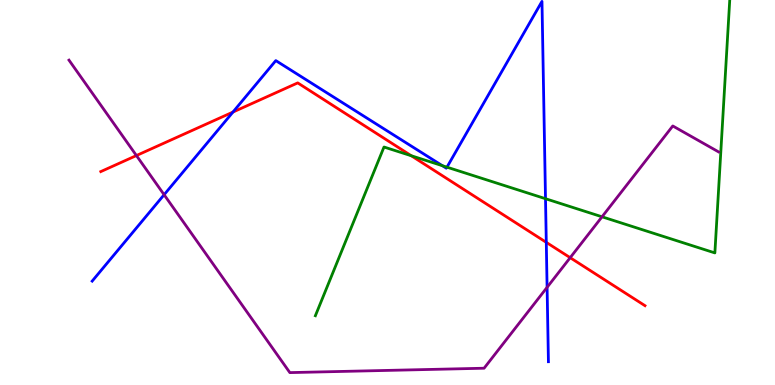[{'lines': ['blue', 'red'], 'intersections': [{'x': 3.01, 'y': 7.09}, {'x': 7.05, 'y': 3.71}]}, {'lines': ['green', 'red'], 'intersections': [{'x': 5.31, 'y': 5.95}]}, {'lines': ['purple', 'red'], 'intersections': [{'x': 1.76, 'y': 5.96}, {'x': 7.36, 'y': 3.31}]}, {'lines': ['blue', 'green'], 'intersections': [{'x': 5.71, 'y': 5.7}, {'x': 5.77, 'y': 5.66}, {'x': 7.04, 'y': 4.84}]}, {'lines': ['blue', 'purple'], 'intersections': [{'x': 2.12, 'y': 4.94}, {'x': 7.06, 'y': 2.54}]}, {'lines': ['green', 'purple'], 'intersections': [{'x': 7.77, 'y': 4.37}]}]